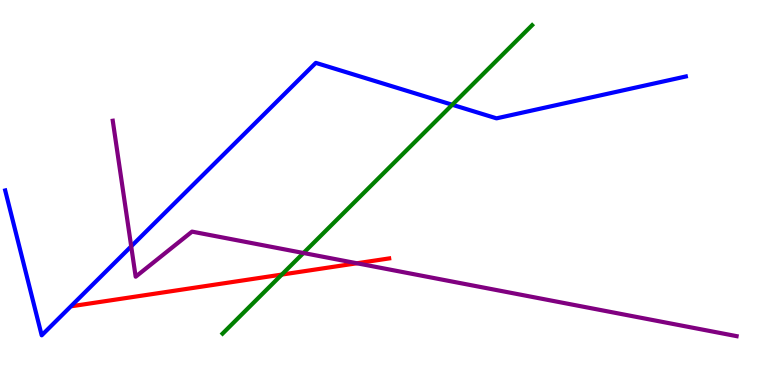[{'lines': ['blue', 'red'], 'intersections': []}, {'lines': ['green', 'red'], 'intersections': [{'x': 3.64, 'y': 2.87}]}, {'lines': ['purple', 'red'], 'intersections': [{'x': 4.61, 'y': 3.16}]}, {'lines': ['blue', 'green'], 'intersections': [{'x': 5.84, 'y': 7.28}]}, {'lines': ['blue', 'purple'], 'intersections': [{'x': 1.69, 'y': 3.6}]}, {'lines': ['green', 'purple'], 'intersections': [{'x': 3.92, 'y': 3.43}]}]